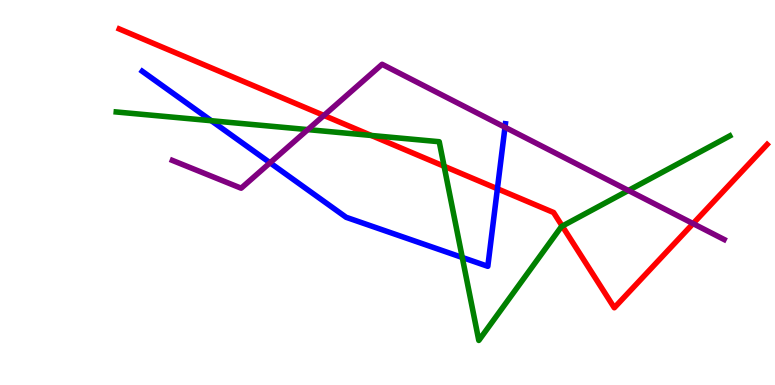[{'lines': ['blue', 'red'], 'intersections': [{'x': 6.42, 'y': 5.1}]}, {'lines': ['green', 'red'], 'intersections': [{'x': 4.79, 'y': 6.48}, {'x': 5.73, 'y': 5.68}, {'x': 7.25, 'y': 4.13}]}, {'lines': ['purple', 'red'], 'intersections': [{'x': 4.18, 'y': 7.0}, {'x': 8.94, 'y': 4.19}]}, {'lines': ['blue', 'green'], 'intersections': [{'x': 2.73, 'y': 6.86}, {'x': 5.96, 'y': 3.31}]}, {'lines': ['blue', 'purple'], 'intersections': [{'x': 3.48, 'y': 5.77}, {'x': 6.52, 'y': 6.69}]}, {'lines': ['green', 'purple'], 'intersections': [{'x': 3.97, 'y': 6.63}, {'x': 8.11, 'y': 5.05}]}]